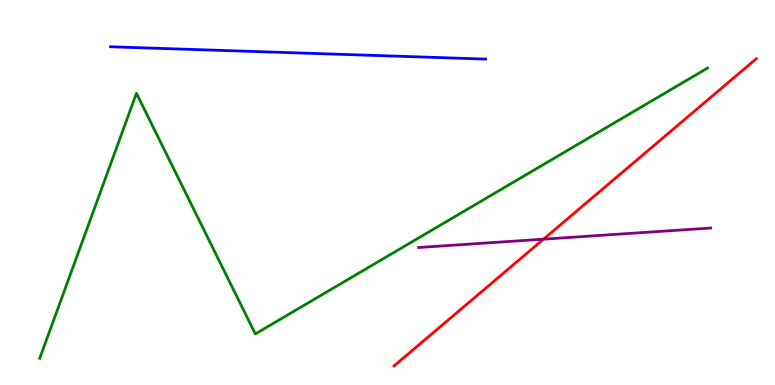[{'lines': ['blue', 'red'], 'intersections': []}, {'lines': ['green', 'red'], 'intersections': []}, {'lines': ['purple', 'red'], 'intersections': [{'x': 7.01, 'y': 3.79}]}, {'lines': ['blue', 'green'], 'intersections': []}, {'lines': ['blue', 'purple'], 'intersections': []}, {'lines': ['green', 'purple'], 'intersections': []}]